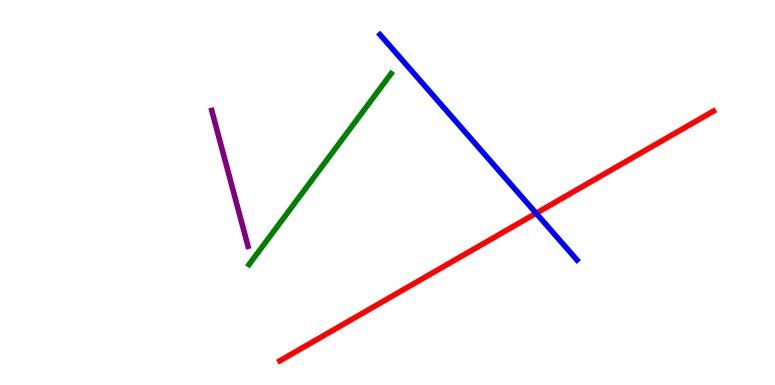[{'lines': ['blue', 'red'], 'intersections': [{'x': 6.92, 'y': 4.46}]}, {'lines': ['green', 'red'], 'intersections': []}, {'lines': ['purple', 'red'], 'intersections': []}, {'lines': ['blue', 'green'], 'intersections': []}, {'lines': ['blue', 'purple'], 'intersections': []}, {'lines': ['green', 'purple'], 'intersections': []}]